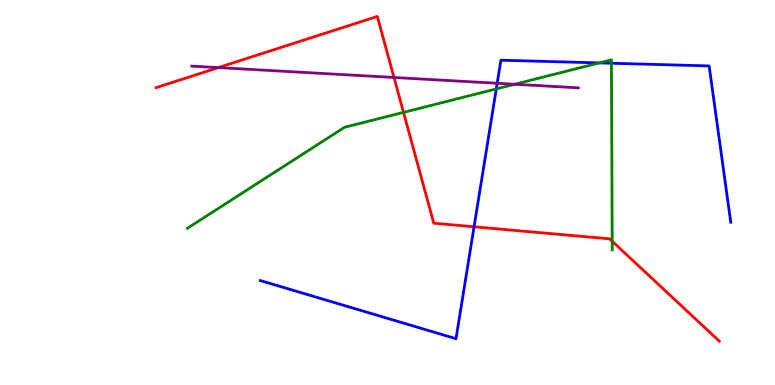[{'lines': ['blue', 'red'], 'intersections': [{'x': 6.12, 'y': 4.11}]}, {'lines': ['green', 'red'], 'intersections': [{'x': 5.21, 'y': 7.08}, {'x': 7.9, 'y': 3.73}]}, {'lines': ['purple', 'red'], 'intersections': [{'x': 2.82, 'y': 8.24}, {'x': 5.08, 'y': 7.99}]}, {'lines': ['blue', 'green'], 'intersections': [{'x': 6.4, 'y': 7.69}, {'x': 7.73, 'y': 8.37}, {'x': 7.89, 'y': 8.36}]}, {'lines': ['blue', 'purple'], 'intersections': [{'x': 6.42, 'y': 7.84}]}, {'lines': ['green', 'purple'], 'intersections': [{'x': 6.64, 'y': 7.81}]}]